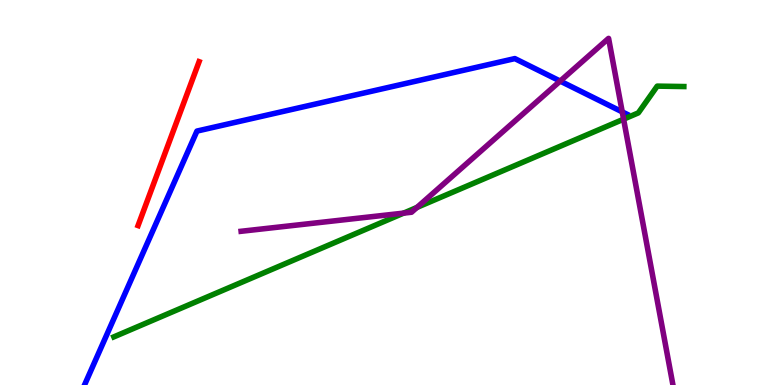[{'lines': ['blue', 'red'], 'intersections': []}, {'lines': ['green', 'red'], 'intersections': []}, {'lines': ['purple', 'red'], 'intersections': []}, {'lines': ['blue', 'green'], 'intersections': []}, {'lines': ['blue', 'purple'], 'intersections': [{'x': 7.23, 'y': 7.89}, {'x': 8.03, 'y': 7.09}]}, {'lines': ['green', 'purple'], 'intersections': [{'x': 5.21, 'y': 4.46}, {'x': 5.38, 'y': 4.61}, {'x': 8.05, 'y': 6.9}]}]